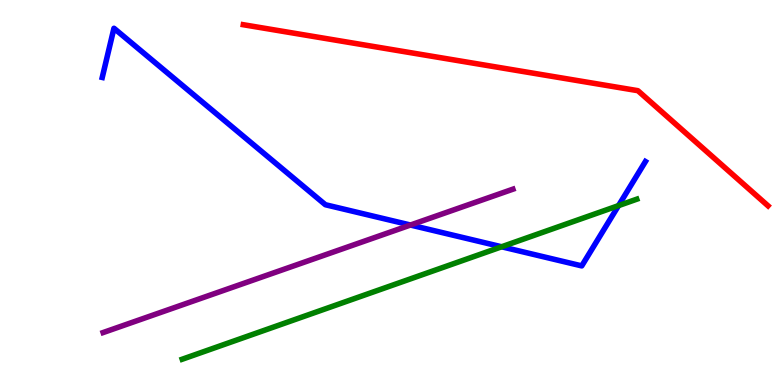[{'lines': ['blue', 'red'], 'intersections': []}, {'lines': ['green', 'red'], 'intersections': []}, {'lines': ['purple', 'red'], 'intersections': []}, {'lines': ['blue', 'green'], 'intersections': [{'x': 6.47, 'y': 3.59}, {'x': 7.98, 'y': 4.66}]}, {'lines': ['blue', 'purple'], 'intersections': [{'x': 5.3, 'y': 4.16}]}, {'lines': ['green', 'purple'], 'intersections': []}]